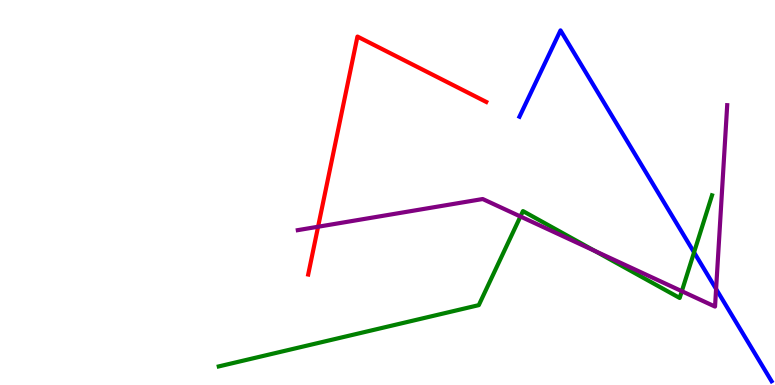[{'lines': ['blue', 'red'], 'intersections': []}, {'lines': ['green', 'red'], 'intersections': []}, {'lines': ['purple', 'red'], 'intersections': [{'x': 4.1, 'y': 4.11}]}, {'lines': ['blue', 'green'], 'intersections': [{'x': 8.96, 'y': 3.45}]}, {'lines': ['blue', 'purple'], 'intersections': [{'x': 9.24, 'y': 2.49}]}, {'lines': ['green', 'purple'], 'intersections': [{'x': 6.72, 'y': 4.38}, {'x': 7.68, 'y': 3.48}, {'x': 8.8, 'y': 2.44}]}]